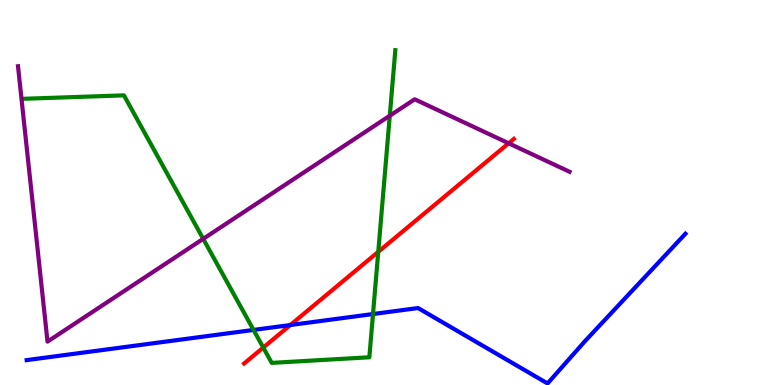[{'lines': ['blue', 'red'], 'intersections': [{'x': 3.75, 'y': 1.56}]}, {'lines': ['green', 'red'], 'intersections': [{'x': 3.4, 'y': 0.972}, {'x': 4.88, 'y': 3.46}]}, {'lines': ['purple', 'red'], 'intersections': [{'x': 6.56, 'y': 6.28}]}, {'lines': ['blue', 'green'], 'intersections': [{'x': 3.27, 'y': 1.43}, {'x': 4.81, 'y': 1.84}]}, {'lines': ['blue', 'purple'], 'intersections': []}, {'lines': ['green', 'purple'], 'intersections': [{'x': 2.62, 'y': 3.8}, {'x': 5.03, 'y': 6.99}]}]